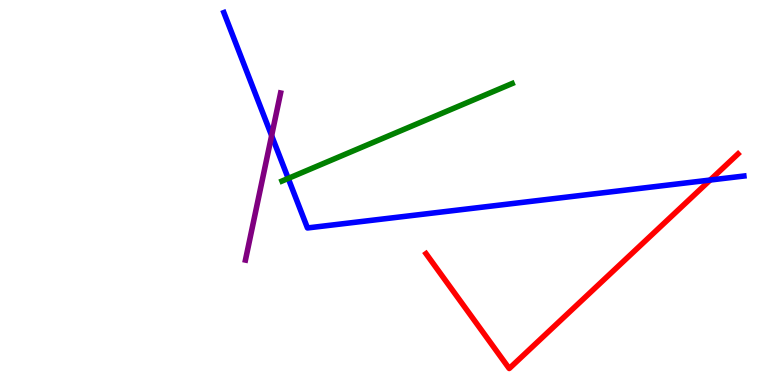[{'lines': ['blue', 'red'], 'intersections': [{'x': 9.16, 'y': 5.32}]}, {'lines': ['green', 'red'], 'intersections': []}, {'lines': ['purple', 'red'], 'intersections': []}, {'lines': ['blue', 'green'], 'intersections': [{'x': 3.72, 'y': 5.37}]}, {'lines': ['blue', 'purple'], 'intersections': [{'x': 3.5, 'y': 6.48}]}, {'lines': ['green', 'purple'], 'intersections': []}]